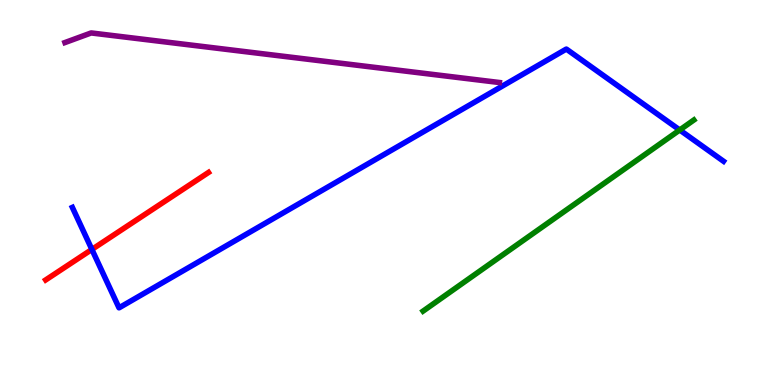[{'lines': ['blue', 'red'], 'intersections': [{'x': 1.19, 'y': 3.52}]}, {'lines': ['green', 'red'], 'intersections': []}, {'lines': ['purple', 'red'], 'intersections': []}, {'lines': ['blue', 'green'], 'intersections': [{'x': 8.77, 'y': 6.62}]}, {'lines': ['blue', 'purple'], 'intersections': []}, {'lines': ['green', 'purple'], 'intersections': []}]